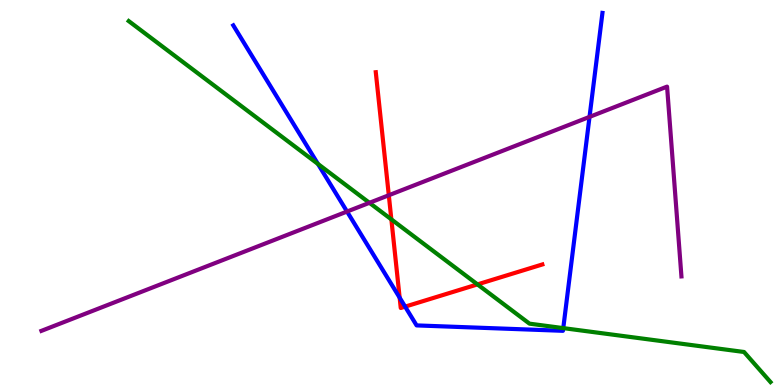[{'lines': ['blue', 'red'], 'intersections': [{'x': 5.16, 'y': 2.27}, {'x': 5.23, 'y': 2.04}]}, {'lines': ['green', 'red'], 'intersections': [{'x': 5.05, 'y': 4.3}, {'x': 6.16, 'y': 2.61}]}, {'lines': ['purple', 'red'], 'intersections': [{'x': 5.02, 'y': 4.93}]}, {'lines': ['blue', 'green'], 'intersections': [{'x': 4.1, 'y': 5.74}, {'x': 7.27, 'y': 1.48}]}, {'lines': ['blue', 'purple'], 'intersections': [{'x': 4.48, 'y': 4.51}, {'x': 7.61, 'y': 6.96}]}, {'lines': ['green', 'purple'], 'intersections': [{'x': 4.77, 'y': 4.73}]}]